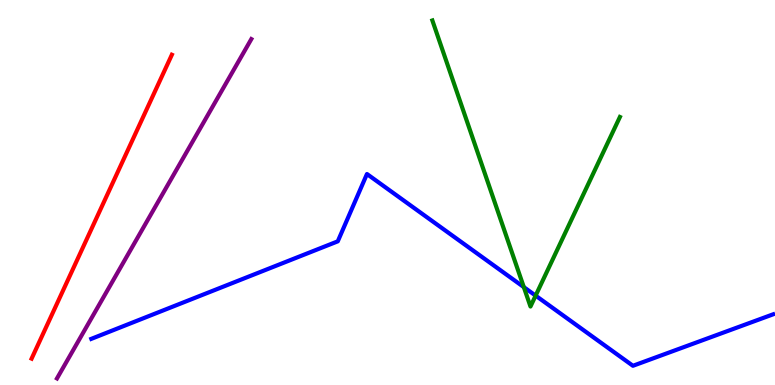[{'lines': ['blue', 'red'], 'intersections': []}, {'lines': ['green', 'red'], 'intersections': []}, {'lines': ['purple', 'red'], 'intersections': []}, {'lines': ['blue', 'green'], 'intersections': [{'x': 6.76, 'y': 2.54}, {'x': 6.91, 'y': 2.32}]}, {'lines': ['blue', 'purple'], 'intersections': []}, {'lines': ['green', 'purple'], 'intersections': []}]